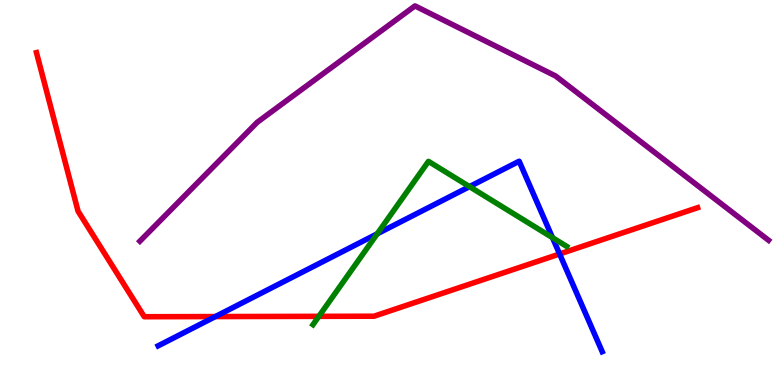[{'lines': ['blue', 'red'], 'intersections': [{'x': 2.78, 'y': 1.78}, {'x': 7.22, 'y': 3.4}]}, {'lines': ['green', 'red'], 'intersections': [{'x': 4.11, 'y': 1.78}]}, {'lines': ['purple', 'red'], 'intersections': []}, {'lines': ['blue', 'green'], 'intersections': [{'x': 4.87, 'y': 3.93}, {'x': 6.06, 'y': 5.15}, {'x': 7.13, 'y': 3.83}]}, {'lines': ['blue', 'purple'], 'intersections': []}, {'lines': ['green', 'purple'], 'intersections': []}]